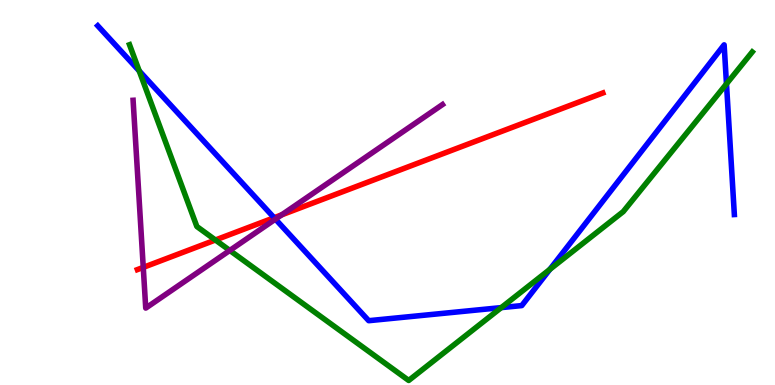[{'lines': ['blue', 'red'], 'intersections': [{'x': 3.54, 'y': 4.34}]}, {'lines': ['green', 'red'], 'intersections': [{'x': 2.78, 'y': 3.77}]}, {'lines': ['purple', 'red'], 'intersections': [{'x': 1.85, 'y': 3.05}, {'x': 3.63, 'y': 4.42}]}, {'lines': ['blue', 'green'], 'intersections': [{'x': 1.8, 'y': 8.16}, {'x': 6.47, 'y': 2.01}, {'x': 7.1, 'y': 3.0}, {'x': 9.37, 'y': 7.82}]}, {'lines': ['blue', 'purple'], 'intersections': [{'x': 3.55, 'y': 4.31}]}, {'lines': ['green', 'purple'], 'intersections': [{'x': 2.97, 'y': 3.49}]}]